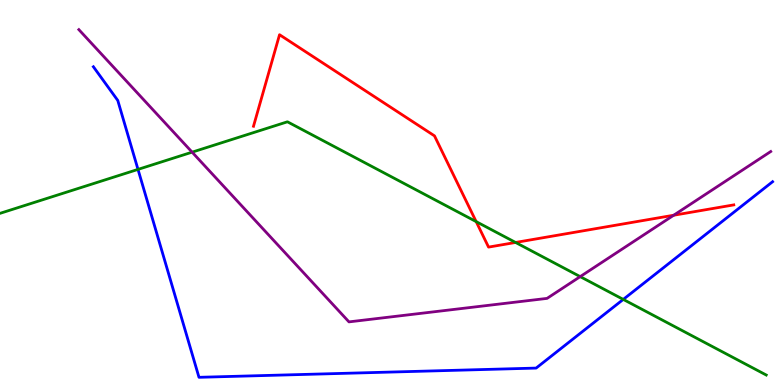[{'lines': ['blue', 'red'], 'intersections': []}, {'lines': ['green', 'red'], 'intersections': [{'x': 6.14, 'y': 4.24}, {'x': 6.65, 'y': 3.7}]}, {'lines': ['purple', 'red'], 'intersections': [{'x': 8.69, 'y': 4.41}]}, {'lines': ['blue', 'green'], 'intersections': [{'x': 1.78, 'y': 5.6}, {'x': 8.04, 'y': 2.22}]}, {'lines': ['blue', 'purple'], 'intersections': []}, {'lines': ['green', 'purple'], 'intersections': [{'x': 2.48, 'y': 6.05}, {'x': 7.49, 'y': 2.81}]}]